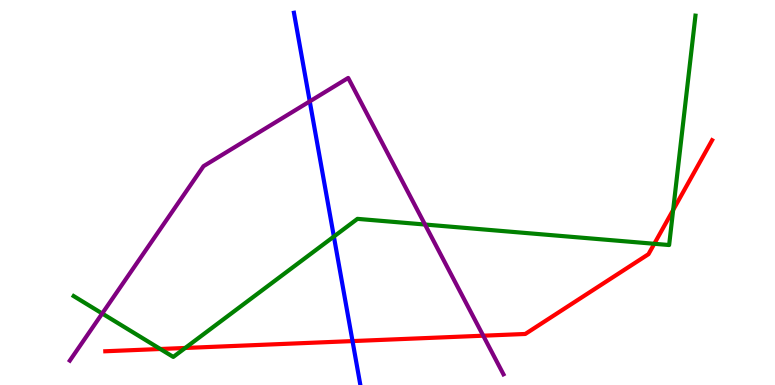[{'lines': ['blue', 'red'], 'intersections': [{'x': 4.55, 'y': 1.14}]}, {'lines': ['green', 'red'], 'intersections': [{'x': 2.07, 'y': 0.935}, {'x': 2.39, 'y': 0.962}, {'x': 8.44, 'y': 3.67}, {'x': 8.69, 'y': 4.55}]}, {'lines': ['purple', 'red'], 'intersections': [{'x': 6.24, 'y': 1.28}]}, {'lines': ['blue', 'green'], 'intersections': [{'x': 4.31, 'y': 3.86}]}, {'lines': ['blue', 'purple'], 'intersections': [{'x': 4.0, 'y': 7.37}]}, {'lines': ['green', 'purple'], 'intersections': [{'x': 1.32, 'y': 1.86}, {'x': 5.48, 'y': 4.17}]}]